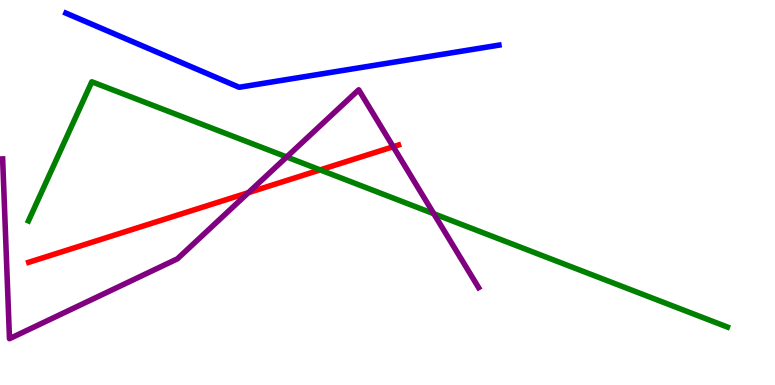[{'lines': ['blue', 'red'], 'intersections': []}, {'lines': ['green', 'red'], 'intersections': [{'x': 4.13, 'y': 5.59}]}, {'lines': ['purple', 'red'], 'intersections': [{'x': 3.21, 'y': 5.0}, {'x': 5.07, 'y': 6.19}]}, {'lines': ['blue', 'green'], 'intersections': []}, {'lines': ['blue', 'purple'], 'intersections': []}, {'lines': ['green', 'purple'], 'intersections': [{'x': 3.7, 'y': 5.92}, {'x': 5.6, 'y': 4.45}]}]